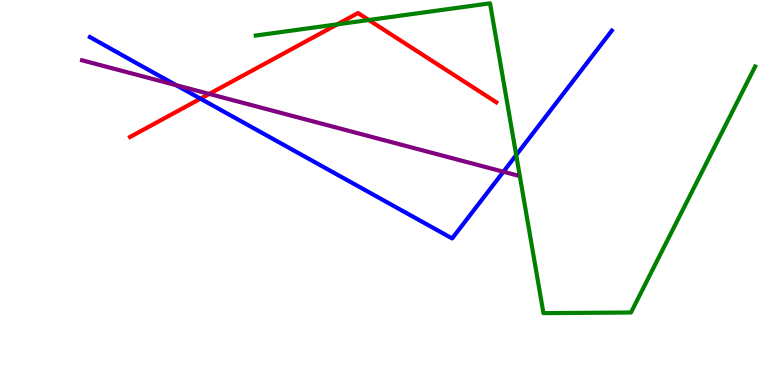[{'lines': ['blue', 'red'], 'intersections': [{'x': 2.59, 'y': 7.44}]}, {'lines': ['green', 'red'], 'intersections': [{'x': 4.35, 'y': 9.37}, {'x': 4.76, 'y': 9.48}]}, {'lines': ['purple', 'red'], 'intersections': [{'x': 2.7, 'y': 7.56}]}, {'lines': ['blue', 'green'], 'intersections': [{'x': 6.66, 'y': 5.97}]}, {'lines': ['blue', 'purple'], 'intersections': [{'x': 2.27, 'y': 7.79}, {'x': 6.5, 'y': 5.54}]}, {'lines': ['green', 'purple'], 'intersections': []}]